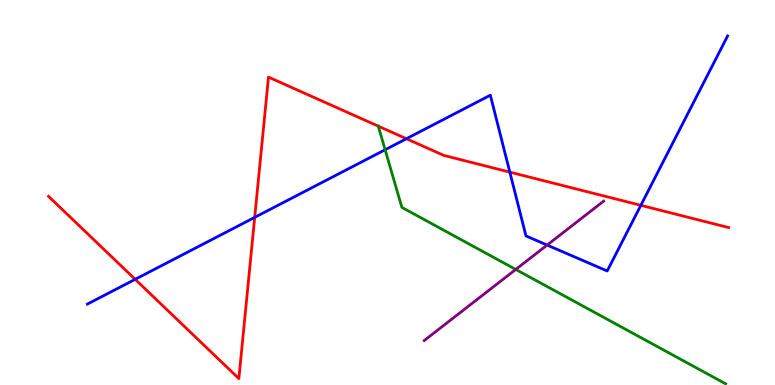[{'lines': ['blue', 'red'], 'intersections': [{'x': 1.74, 'y': 2.74}, {'x': 3.29, 'y': 4.35}, {'x': 5.24, 'y': 6.4}, {'x': 6.58, 'y': 5.53}, {'x': 8.27, 'y': 4.67}]}, {'lines': ['green', 'red'], 'intersections': [{'x': 4.88, 'y': 6.72}]}, {'lines': ['purple', 'red'], 'intersections': []}, {'lines': ['blue', 'green'], 'intersections': [{'x': 4.97, 'y': 6.11}]}, {'lines': ['blue', 'purple'], 'intersections': [{'x': 7.06, 'y': 3.63}]}, {'lines': ['green', 'purple'], 'intersections': [{'x': 6.65, 'y': 3.0}]}]